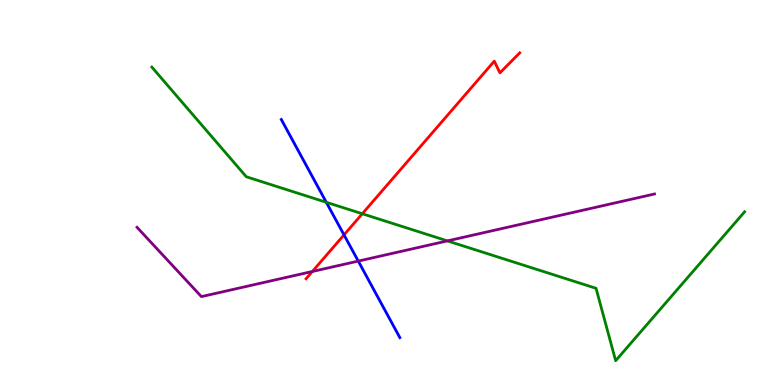[{'lines': ['blue', 'red'], 'intersections': [{'x': 4.44, 'y': 3.9}]}, {'lines': ['green', 'red'], 'intersections': [{'x': 4.67, 'y': 4.45}]}, {'lines': ['purple', 'red'], 'intersections': [{'x': 4.03, 'y': 2.95}]}, {'lines': ['blue', 'green'], 'intersections': [{'x': 4.21, 'y': 4.75}]}, {'lines': ['blue', 'purple'], 'intersections': [{'x': 4.62, 'y': 3.22}]}, {'lines': ['green', 'purple'], 'intersections': [{'x': 5.77, 'y': 3.74}]}]